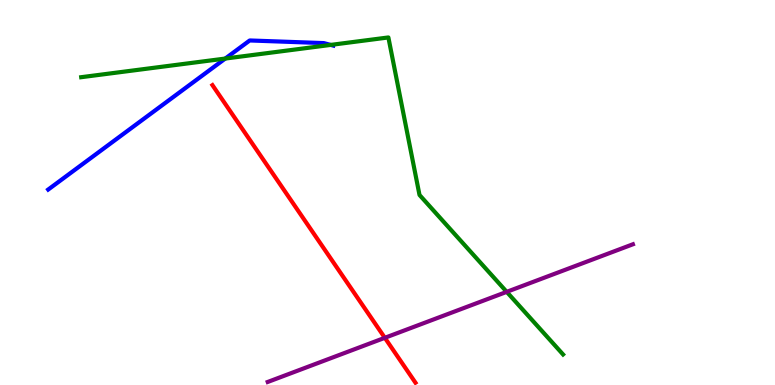[{'lines': ['blue', 'red'], 'intersections': []}, {'lines': ['green', 'red'], 'intersections': []}, {'lines': ['purple', 'red'], 'intersections': [{'x': 4.97, 'y': 1.23}]}, {'lines': ['blue', 'green'], 'intersections': [{'x': 2.91, 'y': 8.48}, {'x': 4.27, 'y': 8.83}]}, {'lines': ['blue', 'purple'], 'intersections': []}, {'lines': ['green', 'purple'], 'intersections': [{'x': 6.54, 'y': 2.42}]}]